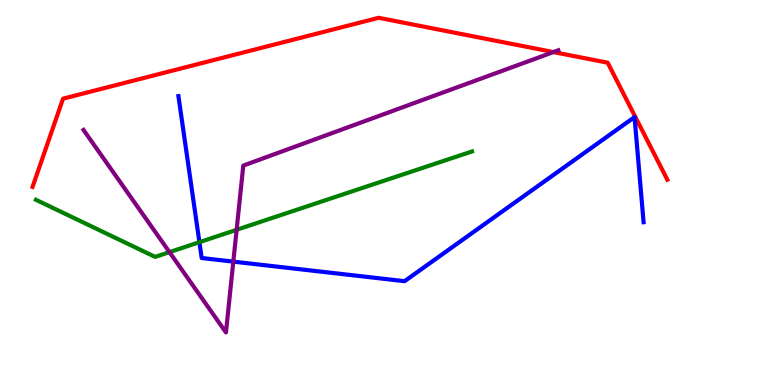[{'lines': ['blue', 'red'], 'intersections': []}, {'lines': ['green', 'red'], 'intersections': []}, {'lines': ['purple', 'red'], 'intersections': [{'x': 7.14, 'y': 8.65}]}, {'lines': ['blue', 'green'], 'intersections': [{'x': 2.57, 'y': 3.71}]}, {'lines': ['blue', 'purple'], 'intersections': [{'x': 3.01, 'y': 3.2}]}, {'lines': ['green', 'purple'], 'intersections': [{'x': 2.19, 'y': 3.45}, {'x': 3.05, 'y': 4.03}]}]